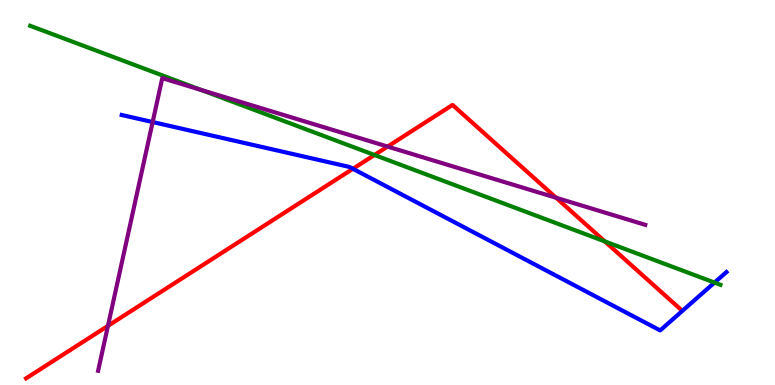[{'lines': ['blue', 'red'], 'intersections': [{'x': 4.55, 'y': 5.62}]}, {'lines': ['green', 'red'], 'intersections': [{'x': 4.83, 'y': 5.97}, {'x': 7.8, 'y': 3.73}]}, {'lines': ['purple', 'red'], 'intersections': [{'x': 1.39, 'y': 1.54}, {'x': 5.0, 'y': 6.19}, {'x': 7.18, 'y': 4.86}]}, {'lines': ['blue', 'green'], 'intersections': [{'x': 9.22, 'y': 2.66}]}, {'lines': ['blue', 'purple'], 'intersections': [{'x': 1.97, 'y': 6.83}]}, {'lines': ['green', 'purple'], 'intersections': [{'x': 2.6, 'y': 7.66}]}]